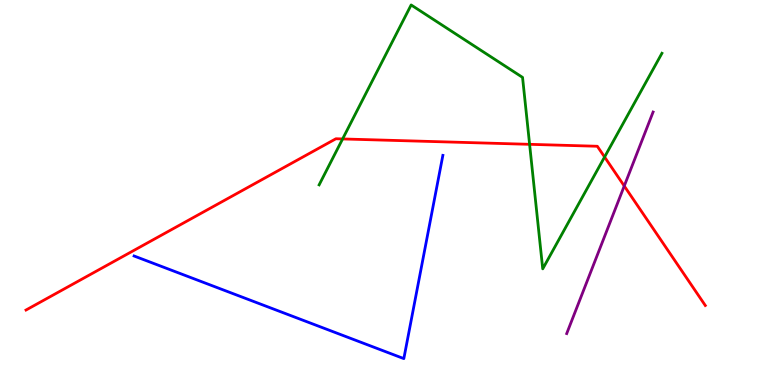[{'lines': ['blue', 'red'], 'intersections': []}, {'lines': ['green', 'red'], 'intersections': [{'x': 4.42, 'y': 6.39}, {'x': 6.83, 'y': 6.25}, {'x': 7.8, 'y': 5.92}]}, {'lines': ['purple', 'red'], 'intersections': [{'x': 8.05, 'y': 5.17}]}, {'lines': ['blue', 'green'], 'intersections': []}, {'lines': ['blue', 'purple'], 'intersections': []}, {'lines': ['green', 'purple'], 'intersections': []}]